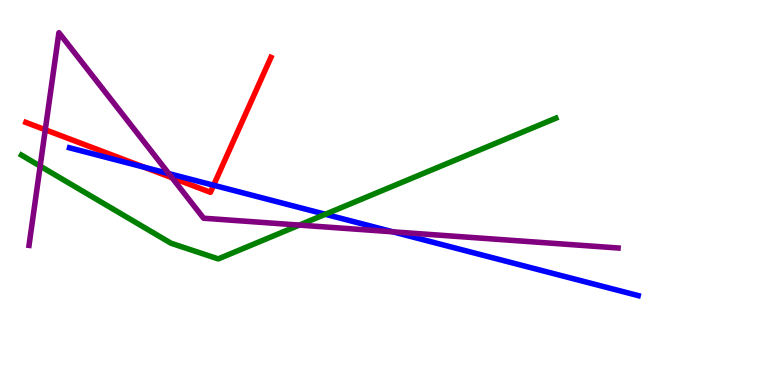[{'lines': ['blue', 'red'], 'intersections': [{'x': 1.86, 'y': 5.66}, {'x': 2.76, 'y': 5.19}]}, {'lines': ['green', 'red'], 'intersections': []}, {'lines': ['purple', 'red'], 'intersections': [{'x': 0.584, 'y': 6.63}, {'x': 2.22, 'y': 5.38}]}, {'lines': ['blue', 'green'], 'intersections': [{'x': 4.2, 'y': 4.43}]}, {'lines': ['blue', 'purple'], 'intersections': [{'x': 2.18, 'y': 5.49}, {'x': 5.07, 'y': 3.98}]}, {'lines': ['green', 'purple'], 'intersections': [{'x': 0.518, 'y': 5.69}, {'x': 3.86, 'y': 4.15}]}]